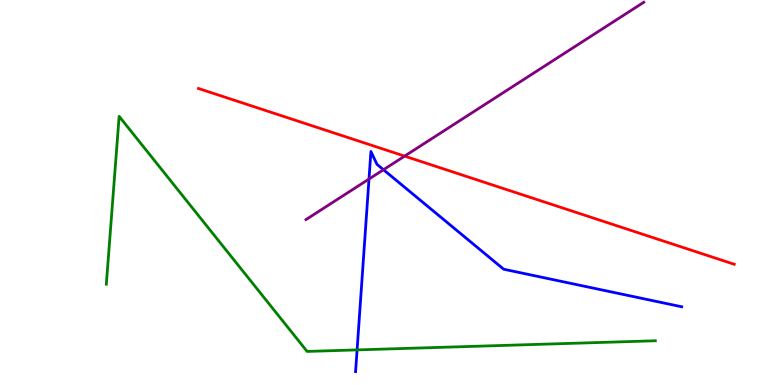[{'lines': ['blue', 'red'], 'intersections': []}, {'lines': ['green', 'red'], 'intersections': []}, {'lines': ['purple', 'red'], 'intersections': [{'x': 5.22, 'y': 5.94}]}, {'lines': ['blue', 'green'], 'intersections': [{'x': 4.61, 'y': 0.912}]}, {'lines': ['blue', 'purple'], 'intersections': [{'x': 4.76, 'y': 5.35}, {'x': 4.95, 'y': 5.59}]}, {'lines': ['green', 'purple'], 'intersections': []}]